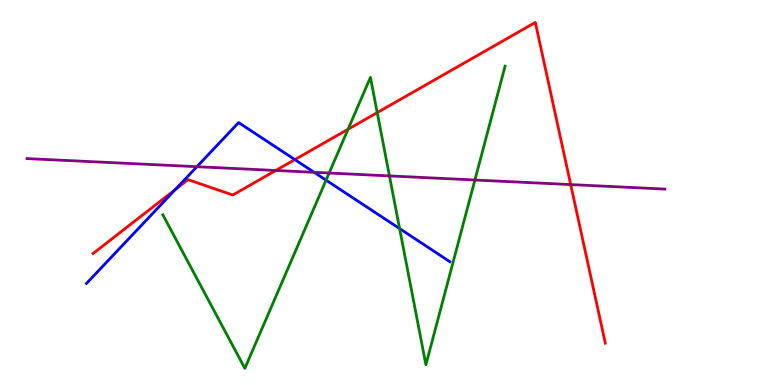[{'lines': ['blue', 'red'], 'intersections': [{'x': 2.26, 'y': 5.08}, {'x': 3.8, 'y': 5.85}]}, {'lines': ['green', 'red'], 'intersections': [{'x': 4.49, 'y': 6.64}, {'x': 4.87, 'y': 7.08}]}, {'lines': ['purple', 'red'], 'intersections': [{'x': 3.56, 'y': 5.57}, {'x': 7.36, 'y': 5.21}]}, {'lines': ['blue', 'green'], 'intersections': [{'x': 4.21, 'y': 5.32}, {'x': 5.16, 'y': 4.06}]}, {'lines': ['blue', 'purple'], 'intersections': [{'x': 2.54, 'y': 5.67}, {'x': 4.05, 'y': 5.52}]}, {'lines': ['green', 'purple'], 'intersections': [{'x': 4.25, 'y': 5.51}, {'x': 5.03, 'y': 5.43}, {'x': 6.13, 'y': 5.32}]}]